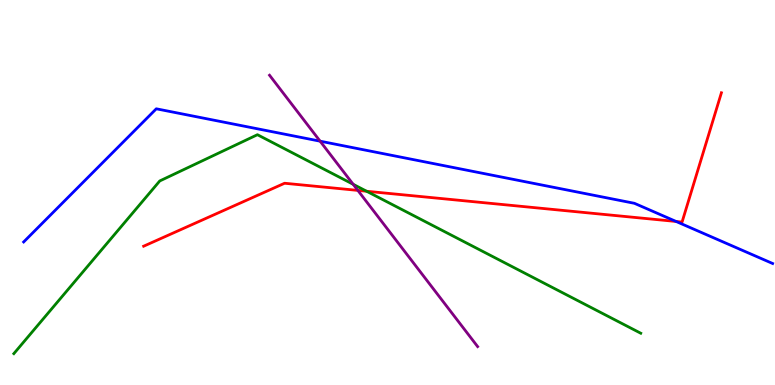[{'lines': ['blue', 'red'], 'intersections': [{'x': 8.72, 'y': 4.25}]}, {'lines': ['green', 'red'], 'intersections': [{'x': 4.73, 'y': 5.03}]}, {'lines': ['purple', 'red'], 'intersections': [{'x': 4.62, 'y': 5.05}]}, {'lines': ['blue', 'green'], 'intersections': []}, {'lines': ['blue', 'purple'], 'intersections': [{'x': 4.13, 'y': 6.33}]}, {'lines': ['green', 'purple'], 'intersections': [{'x': 4.56, 'y': 5.21}]}]